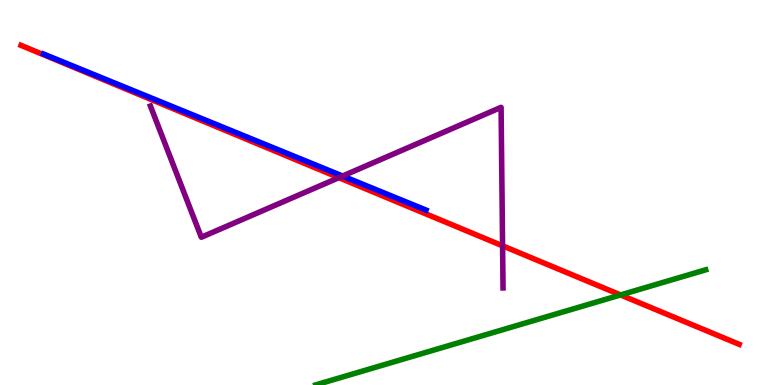[{'lines': ['blue', 'red'], 'intersections': []}, {'lines': ['green', 'red'], 'intersections': [{'x': 8.01, 'y': 2.34}]}, {'lines': ['purple', 'red'], 'intersections': [{'x': 4.37, 'y': 5.39}, {'x': 6.48, 'y': 3.62}]}, {'lines': ['blue', 'green'], 'intersections': []}, {'lines': ['blue', 'purple'], 'intersections': [{'x': 4.42, 'y': 5.43}]}, {'lines': ['green', 'purple'], 'intersections': []}]